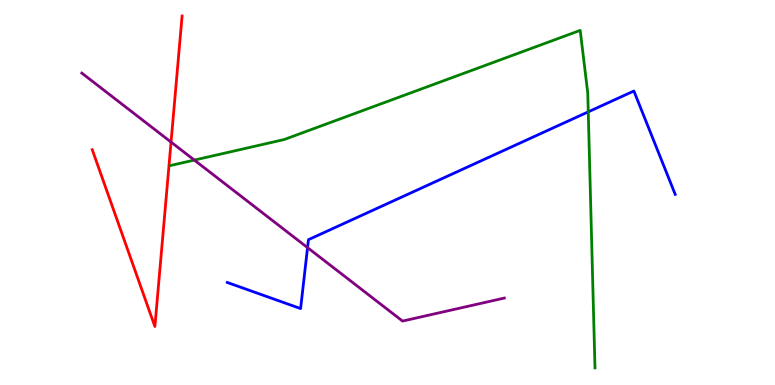[{'lines': ['blue', 'red'], 'intersections': []}, {'lines': ['green', 'red'], 'intersections': []}, {'lines': ['purple', 'red'], 'intersections': [{'x': 2.21, 'y': 6.31}]}, {'lines': ['blue', 'green'], 'intersections': [{'x': 7.59, 'y': 7.09}]}, {'lines': ['blue', 'purple'], 'intersections': [{'x': 3.97, 'y': 3.57}]}, {'lines': ['green', 'purple'], 'intersections': [{'x': 2.51, 'y': 5.84}]}]